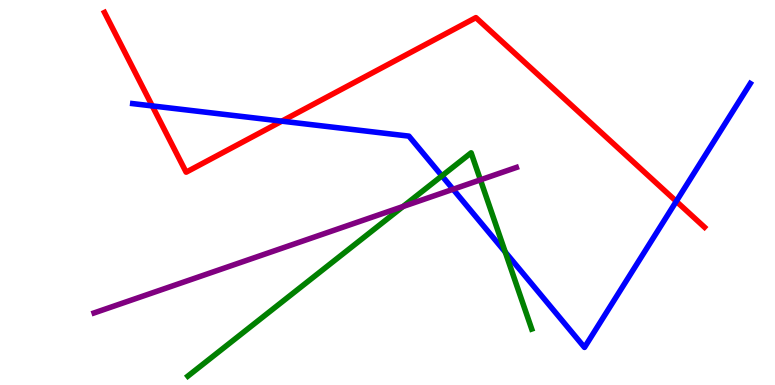[{'lines': ['blue', 'red'], 'intersections': [{'x': 1.96, 'y': 7.25}, {'x': 3.64, 'y': 6.85}, {'x': 8.73, 'y': 4.77}]}, {'lines': ['green', 'red'], 'intersections': []}, {'lines': ['purple', 'red'], 'intersections': []}, {'lines': ['blue', 'green'], 'intersections': [{'x': 5.7, 'y': 5.43}, {'x': 6.52, 'y': 3.45}]}, {'lines': ['blue', 'purple'], 'intersections': [{'x': 5.85, 'y': 5.08}]}, {'lines': ['green', 'purple'], 'intersections': [{'x': 5.2, 'y': 4.64}, {'x': 6.2, 'y': 5.33}]}]